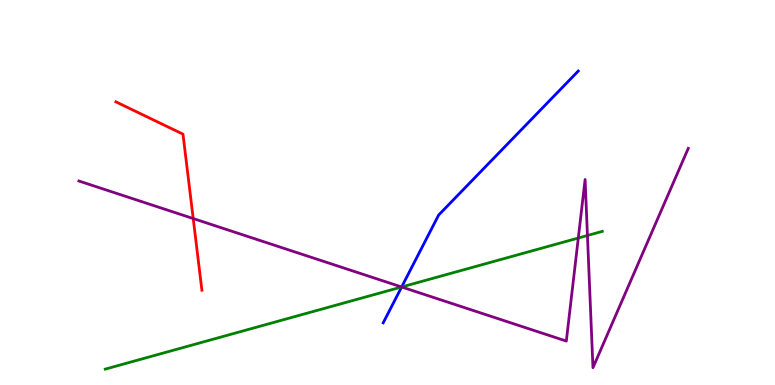[{'lines': ['blue', 'red'], 'intersections': []}, {'lines': ['green', 'red'], 'intersections': []}, {'lines': ['purple', 'red'], 'intersections': [{'x': 2.49, 'y': 4.32}]}, {'lines': ['blue', 'green'], 'intersections': [{'x': 5.18, 'y': 2.55}]}, {'lines': ['blue', 'purple'], 'intersections': [{'x': 5.18, 'y': 2.55}]}, {'lines': ['green', 'purple'], 'intersections': [{'x': 5.18, 'y': 2.55}, {'x': 7.46, 'y': 3.82}, {'x': 7.58, 'y': 3.88}]}]